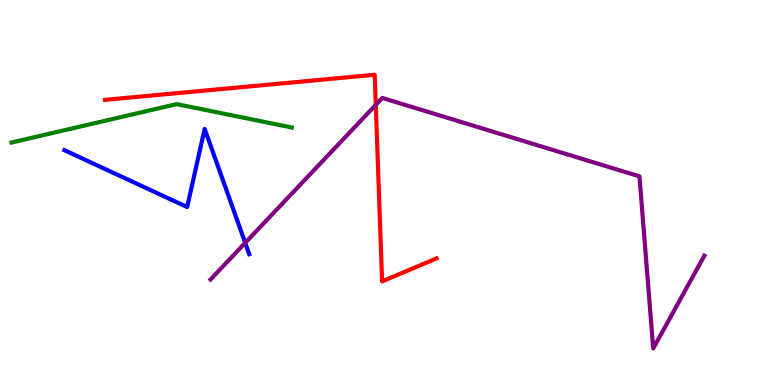[{'lines': ['blue', 'red'], 'intersections': []}, {'lines': ['green', 'red'], 'intersections': []}, {'lines': ['purple', 'red'], 'intersections': [{'x': 4.85, 'y': 7.28}]}, {'lines': ['blue', 'green'], 'intersections': []}, {'lines': ['blue', 'purple'], 'intersections': [{'x': 3.16, 'y': 3.69}]}, {'lines': ['green', 'purple'], 'intersections': []}]